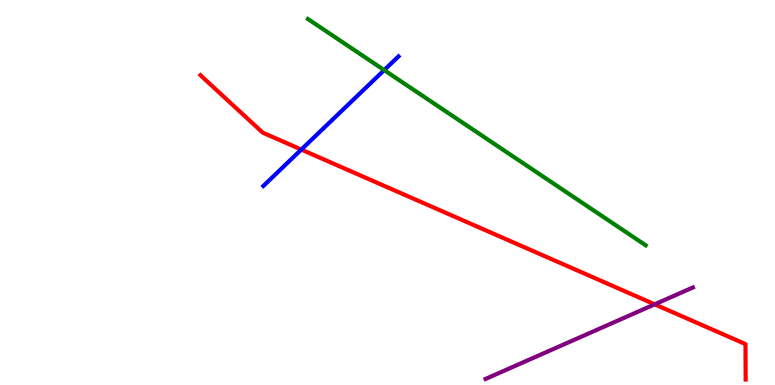[{'lines': ['blue', 'red'], 'intersections': [{'x': 3.89, 'y': 6.12}]}, {'lines': ['green', 'red'], 'intersections': []}, {'lines': ['purple', 'red'], 'intersections': [{'x': 8.45, 'y': 2.1}]}, {'lines': ['blue', 'green'], 'intersections': [{'x': 4.96, 'y': 8.18}]}, {'lines': ['blue', 'purple'], 'intersections': []}, {'lines': ['green', 'purple'], 'intersections': []}]